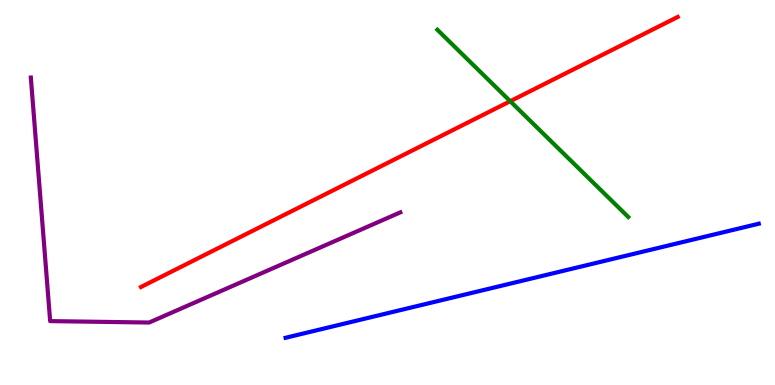[{'lines': ['blue', 'red'], 'intersections': []}, {'lines': ['green', 'red'], 'intersections': [{'x': 6.58, 'y': 7.37}]}, {'lines': ['purple', 'red'], 'intersections': []}, {'lines': ['blue', 'green'], 'intersections': []}, {'lines': ['blue', 'purple'], 'intersections': []}, {'lines': ['green', 'purple'], 'intersections': []}]